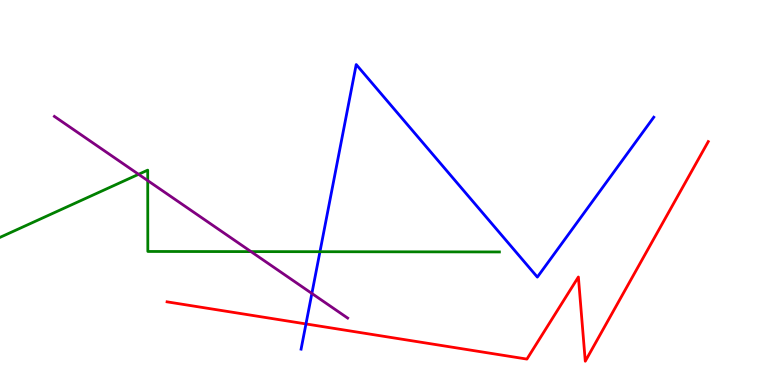[{'lines': ['blue', 'red'], 'intersections': [{'x': 3.95, 'y': 1.59}]}, {'lines': ['green', 'red'], 'intersections': []}, {'lines': ['purple', 'red'], 'intersections': []}, {'lines': ['blue', 'green'], 'intersections': [{'x': 4.13, 'y': 3.46}]}, {'lines': ['blue', 'purple'], 'intersections': [{'x': 4.02, 'y': 2.38}]}, {'lines': ['green', 'purple'], 'intersections': [{'x': 1.79, 'y': 5.47}, {'x': 1.91, 'y': 5.31}, {'x': 3.24, 'y': 3.46}]}]